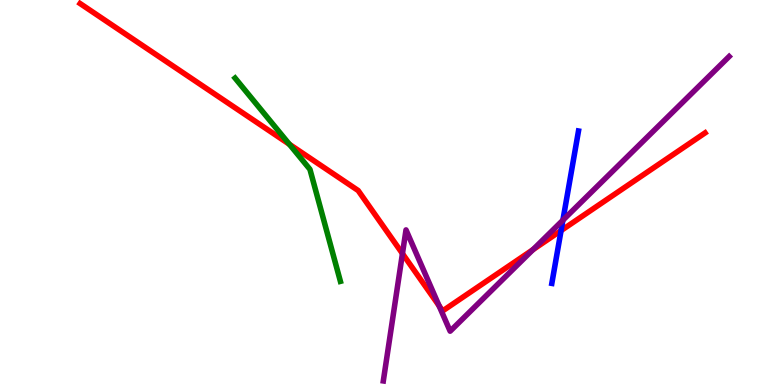[{'lines': ['blue', 'red'], 'intersections': [{'x': 7.24, 'y': 4.01}]}, {'lines': ['green', 'red'], 'intersections': [{'x': 3.73, 'y': 6.25}]}, {'lines': ['purple', 'red'], 'intersections': [{'x': 5.19, 'y': 3.41}, {'x': 5.67, 'y': 2.06}, {'x': 6.88, 'y': 3.52}]}, {'lines': ['blue', 'green'], 'intersections': []}, {'lines': ['blue', 'purple'], 'intersections': [{'x': 7.26, 'y': 4.28}]}, {'lines': ['green', 'purple'], 'intersections': []}]